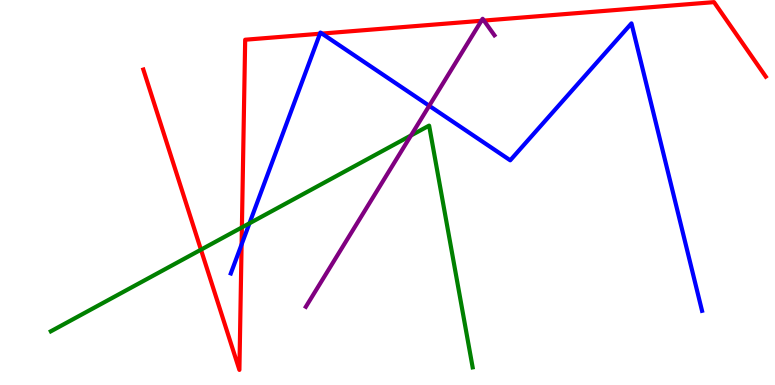[{'lines': ['blue', 'red'], 'intersections': [{'x': 3.12, 'y': 3.65}, {'x': 4.13, 'y': 9.12}, {'x': 4.15, 'y': 9.13}]}, {'lines': ['green', 'red'], 'intersections': [{'x': 2.59, 'y': 3.51}, {'x': 3.12, 'y': 4.09}]}, {'lines': ['purple', 'red'], 'intersections': [{'x': 6.21, 'y': 9.46}, {'x': 6.24, 'y': 9.47}]}, {'lines': ['blue', 'green'], 'intersections': [{'x': 3.22, 'y': 4.2}]}, {'lines': ['blue', 'purple'], 'intersections': [{'x': 5.54, 'y': 7.25}]}, {'lines': ['green', 'purple'], 'intersections': [{'x': 5.3, 'y': 6.48}]}]